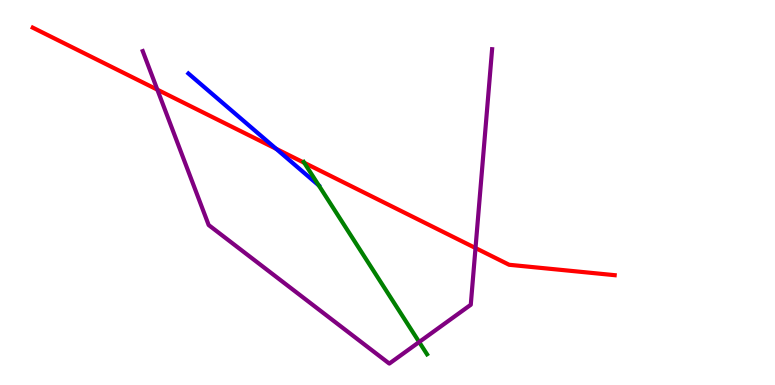[{'lines': ['blue', 'red'], 'intersections': [{'x': 3.56, 'y': 6.14}]}, {'lines': ['green', 'red'], 'intersections': [{'x': 3.93, 'y': 5.77}]}, {'lines': ['purple', 'red'], 'intersections': [{'x': 2.03, 'y': 7.67}, {'x': 6.14, 'y': 3.56}]}, {'lines': ['blue', 'green'], 'intersections': [{'x': 4.11, 'y': 5.18}]}, {'lines': ['blue', 'purple'], 'intersections': []}, {'lines': ['green', 'purple'], 'intersections': [{'x': 5.41, 'y': 1.12}]}]